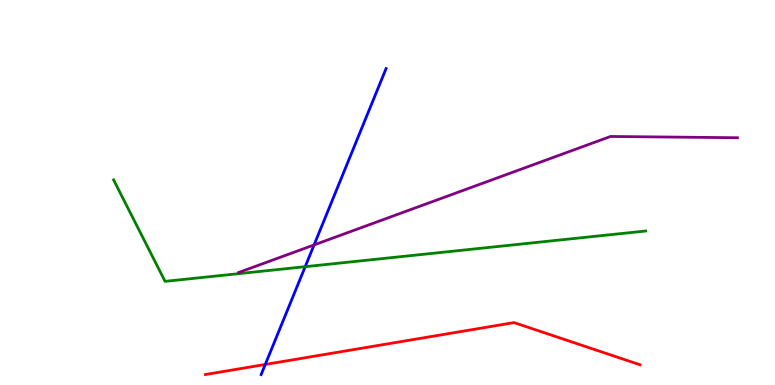[{'lines': ['blue', 'red'], 'intersections': [{'x': 3.42, 'y': 0.534}]}, {'lines': ['green', 'red'], 'intersections': []}, {'lines': ['purple', 'red'], 'intersections': []}, {'lines': ['blue', 'green'], 'intersections': [{'x': 3.94, 'y': 3.07}]}, {'lines': ['blue', 'purple'], 'intersections': [{'x': 4.05, 'y': 3.64}]}, {'lines': ['green', 'purple'], 'intersections': []}]